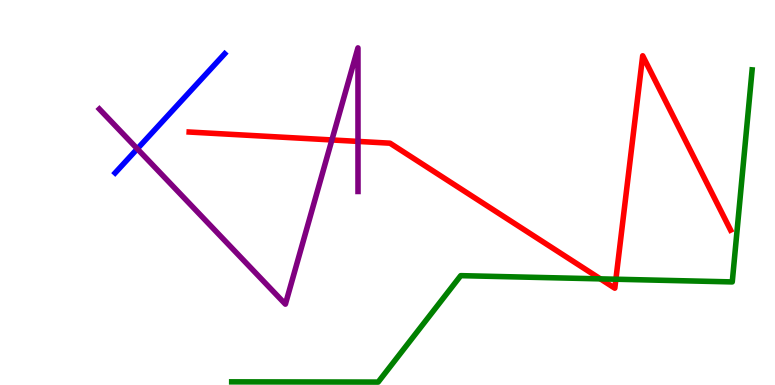[{'lines': ['blue', 'red'], 'intersections': []}, {'lines': ['green', 'red'], 'intersections': [{'x': 7.75, 'y': 2.76}, {'x': 7.95, 'y': 2.75}]}, {'lines': ['purple', 'red'], 'intersections': [{'x': 4.28, 'y': 6.36}, {'x': 4.62, 'y': 6.33}]}, {'lines': ['blue', 'green'], 'intersections': []}, {'lines': ['blue', 'purple'], 'intersections': [{'x': 1.77, 'y': 6.13}]}, {'lines': ['green', 'purple'], 'intersections': []}]